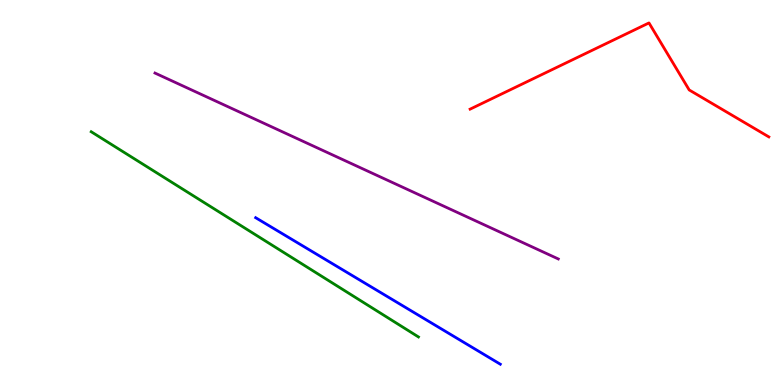[{'lines': ['blue', 'red'], 'intersections': []}, {'lines': ['green', 'red'], 'intersections': []}, {'lines': ['purple', 'red'], 'intersections': []}, {'lines': ['blue', 'green'], 'intersections': []}, {'lines': ['blue', 'purple'], 'intersections': []}, {'lines': ['green', 'purple'], 'intersections': []}]